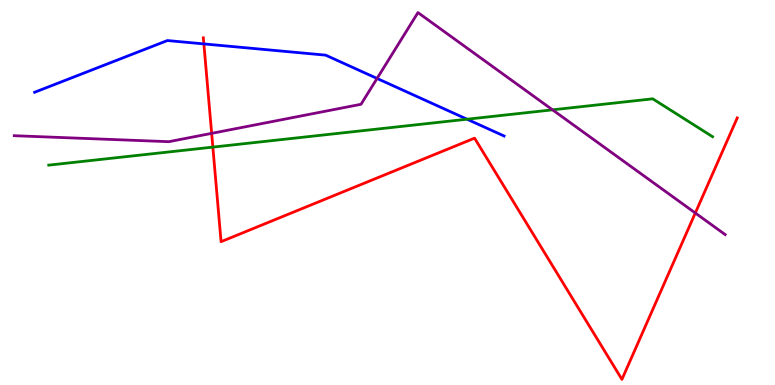[{'lines': ['blue', 'red'], 'intersections': [{'x': 2.63, 'y': 8.86}]}, {'lines': ['green', 'red'], 'intersections': [{'x': 2.75, 'y': 6.18}]}, {'lines': ['purple', 'red'], 'intersections': [{'x': 2.73, 'y': 6.54}, {'x': 8.97, 'y': 4.47}]}, {'lines': ['blue', 'green'], 'intersections': [{'x': 6.03, 'y': 6.9}]}, {'lines': ['blue', 'purple'], 'intersections': [{'x': 4.87, 'y': 7.96}]}, {'lines': ['green', 'purple'], 'intersections': [{'x': 7.13, 'y': 7.15}]}]